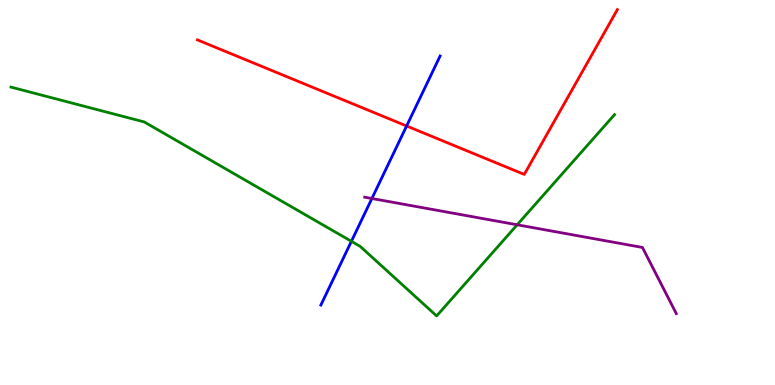[{'lines': ['blue', 'red'], 'intersections': [{'x': 5.25, 'y': 6.73}]}, {'lines': ['green', 'red'], 'intersections': []}, {'lines': ['purple', 'red'], 'intersections': []}, {'lines': ['blue', 'green'], 'intersections': [{'x': 4.53, 'y': 3.73}]}, {'lines': ['blue', 'purple'], 'intersections': [{'x': 4.8, 'y': 4.84}]}, {'lines': ['green', 'purple'], 'intersections': [{'x': 6.67, 'y': 4.16}]}]